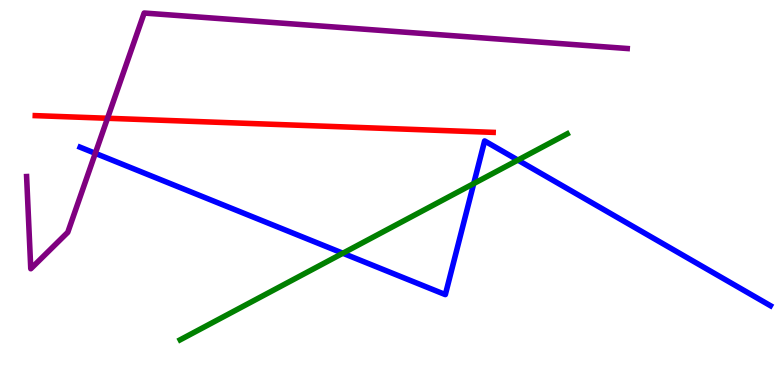[{'lines': ['blue', 'red'], 'intersections': []}, {'lines': ['green', 'red'], 'intersections': []}, {'lines': ['purple', 'red'], 'intersections': [{'x': 1.39, 'y': 6.93}]}, {'lines': ['blue', 'green'], 'intersections': [{'x': 4.42, 'y': 3.42}, {'x': 6.11, 'y': 5.23}, {'x': 6.68, 'y': 5.84}]}, {'lines': ['blue', 'purple'], 'intersections': [{'x': 1.23, 'y': 6.02}]}, {'lines': ['green', 'purple'], 'intersections': []}]